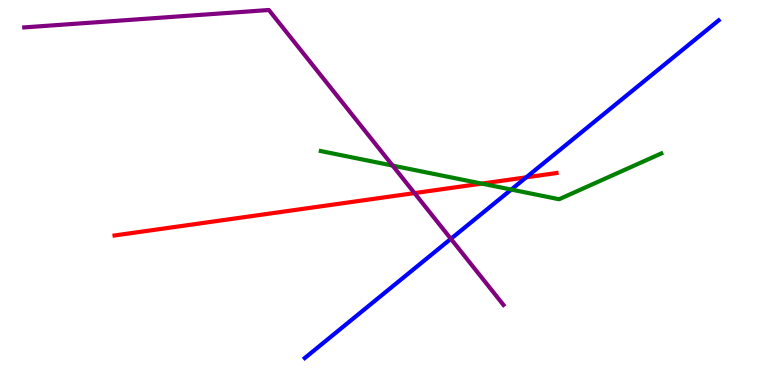[{'lines': ['blue', 'red'], 'intersections': [{'x': 6.79, 'y': 5.39}]}, {'lines': ['green', 'red'], 'intersections': [{'x': 6.22, 'y': 5.23}]}, {'lines': ['purple', 'red'], 'intersections': [{'x': 5.35, 'y': 4.98}]}, {'lines': ['blue', 'green'], 'intersections': [{'x': 6.6, 'y': 5.08}]}, {'lines': ['blue', 'purple'], 'intersections': [{'x': 5.82, 'y': 3.8}]}, {'lines': ['green', 'purple'], 'intersections': [{'x': 5.07, 'y': 5.7}]}]